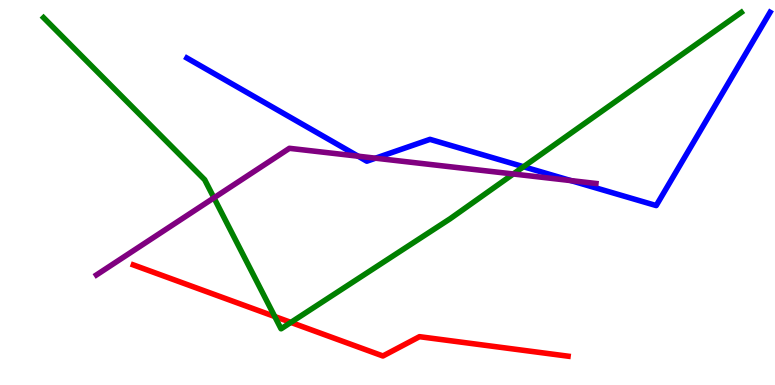[{'lines': ['blue', 'red'], 'intersections': []}, {'lines': ['green', 'red'], 'intersections': [{'x': 3.55, 'y': 1.78}, {'x': 3.75, 'y': 1.63}]}, {'lines': ['purple', 'red'], 'intersections': []}, {'lines': ['blue', 'green'], 'intersections': [{'x': 6.76, 'y': 5.67}]}, {'lines': ['blue', 'purple'], 'intersections': [{'x': 4.62, 'y': 5.94}, {'x': 4.85, 'y': 5.89}, {'x': 7.37, 'y': 5.31}]}, {'lines': ['green', 'purple'], 'intersections': [{'x': 2.76, 'y': 4.86}, {'x': 6.62, 'y': 5.48}]}]